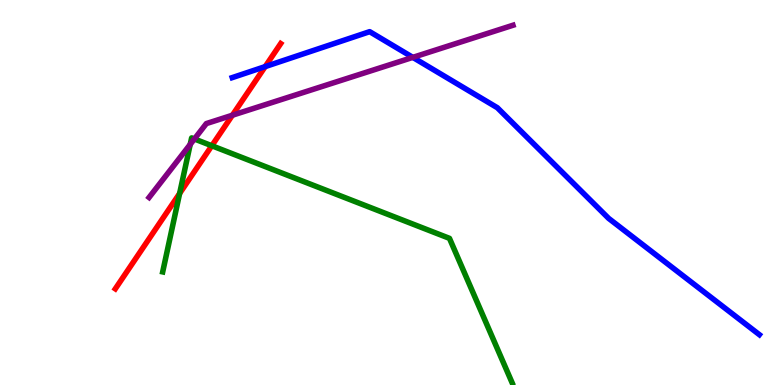[{'lines': ['blue', 'red'], 'intersections': [{'x': 3.42, 'y': 8.27}]}, {'lines': ['green', 'red'], 'intersections': [{'x': 2.32, 'y': 4.98}, {'x': 2.73, 'y': 6.21}]}, {'lines': ['purple', 'red'], 'intersections': [{'x': 3.0, 'y': 7.01}]}, {'lines': ['blue', 'green'], 'intersections': []}, {'lines': ['blue', 'purple'], 'intersections': [{'x': 5.33, 'y': 8.51}]}, {'lines': ['green', 'purple'], 'intersections': [{'x': 2.45, 'y': 6.25}, {'x': 2.51, 'y': 6.39}]}]